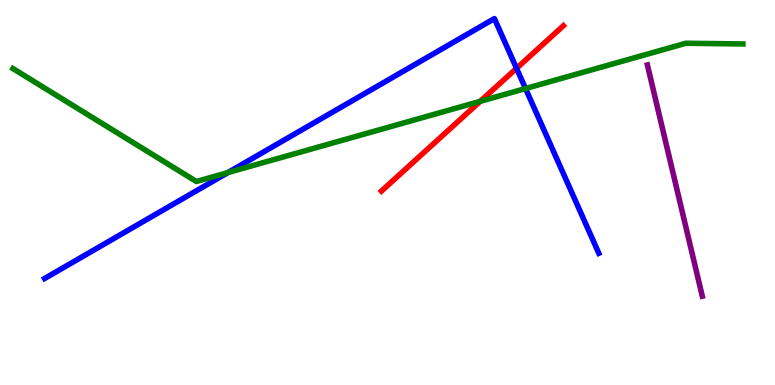[{'lines': ['blue', 'red'], 'intersections': [{'x': 6.66, 'y': 8.23}]}, {'lines': ['green', 'red'], 'intersections': [{'x': 6.2, 'y': 7.37}]}, {'lines': ['purple', 'red'], 'intersections': []}, {'lines': ['blue', 'green'], 'intersections': [{'x': 2.94, 'y': 5.52}, {'x': 6.78, 'y': 7.7}]}, {'lines': ['blue', 'purple'], 'intersections': []}, {'lines': ['green', 'purple'], 'intersections': []}]